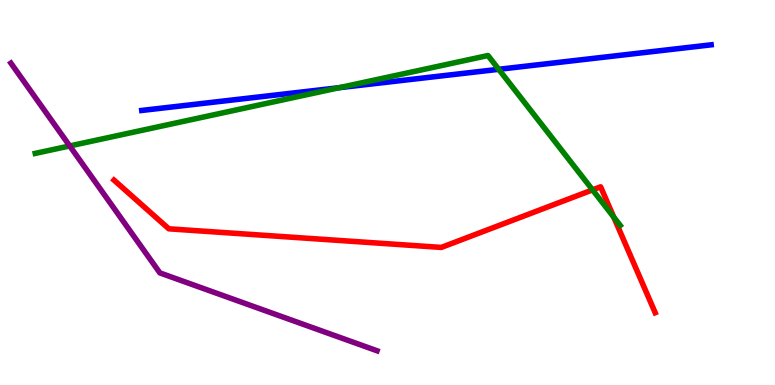[{'lines': ['blue', 'red'], 'intersections': []}, {'lines': ['green', 'red'], 'intersections': [{'x': 7.65, 'y': 5.07}, {'x': 7.92, 'y': 4.36}]}, {'lines': ['purple', 'red'], 'intersections': []}, {'lines': ['blue', 'green'], 'intersections': [{'x': 4.38, 'y': 7.72}, {'x': 6.44, 'y': 8.2}]}, {'lines': ['blue', 'purple'], 'intersections': []}, {'lines': ['green', 'purple'], 'intersections': [{'x': 0.9, 'y': 6.21}]}]